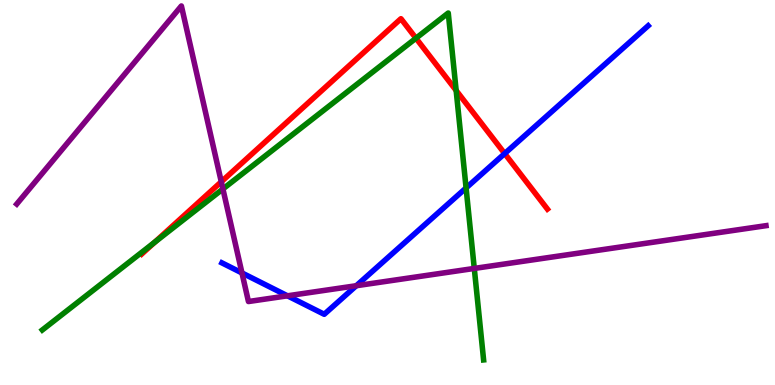[{'lines': ['blue', 'red'], 'intersections': [{'x': 6.51, 'y': 6.01}]}, {'lines': ['green', 'red'], 'intersections': [{'x': 2.0, 'y': 3.71}, {'x': 5.37, 'y': 9.01}, {'x': 5.89, 'y': 7.65}]}, {'lines': ['purple', 'red'], 'intersections': [{'x': 2.86, 'y': 5.28}]}, {'lines': ['blue', 'green'], 'intersections': [{'x': 6.01, 'y': 5.12}]}, {'lines': ['blue', 'purple'], 'intersections': [{'x': 3.12, 'y': 2.91}, {'x': 3.71, 'y': 2.32}, {'x': 4.6, 'y': 2.58}]}, {'lines': ['green', 'purple'], 'intersections': [{'x': 2.88, 'y': 5.09}, {'x': 6.12, 'y': 3.03}]}]